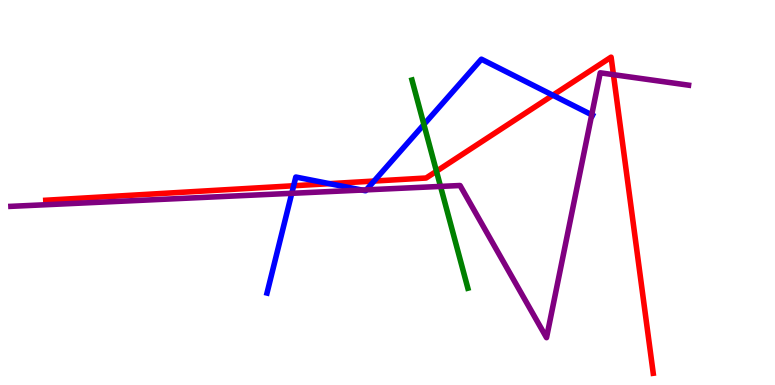[{'lines': ['blue', 'red'], 'intersections': [{'x': 3.79, 'y': 5.18}, {'x': 4.25, 'y': 5.23}, {'x': 4.83, 'y': 5.3}, {'x': 7.13, 'y': 7.53}]}, {'lines': ['green', 'red'], 'intersections': [{'x': 5.63, 'y': 5.55}]}, {'lines': ['purple', 'red'], 'intersections': [{'x': 7.92, 'y': 8.06}]}, {'lines': ['blue', 'green'], 'intersections': [{'x': 5.47, 'y': 6.77}]}, {'lines': ['blue', 'purple'], 'intersections': [{'x': 3.76, 'y': 4.98}, {'x': 4.67, 'y': 5.06}, {'x': 4.73, 'y': 5.07}, {'x': 7.64, 'y': 7.02}]}, {'lines': ['green', 'purple'], 'intersections': [{'x': 5.68, 'y': 5.16}]}]